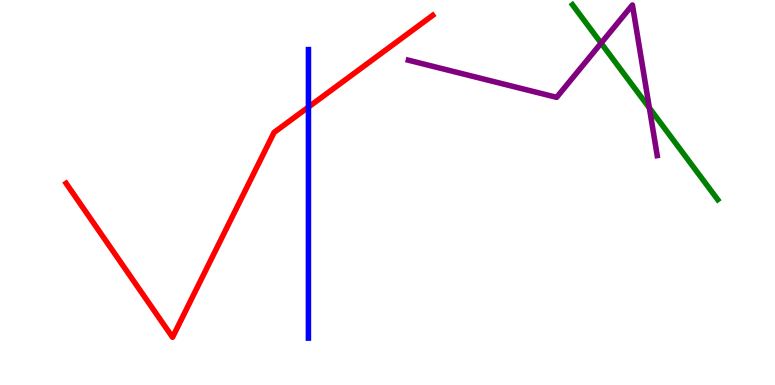[{'lines': ['blue', 'red'], 'intersections': [{'x': 3.98, 'y': 7.22}]}, {'lines': ['green', 'red'], 'intersections': []}, {'lines': ['purple', 'red'], 'intersections': []}, {'lines': ['blue', 'green'], 'intersections': []}, {'lines': ['blue', 'purple'], 'intersections': []}, {'lines': ['green', 'purple'], 'intersections': [{'x': 7.76, 'y': 8.88}, {'x': 8.38, 'y': 7.2}]}]